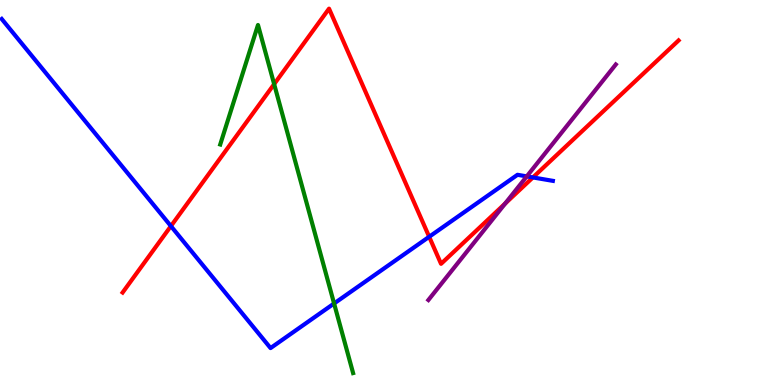[{'lines': ['blue', 'red'], 'intersections': [{'x': 2.21, 'y': 4.13}, {'x': 5.54, 'y': 3.85}, {'x': 6.88, 'y': 5.39}]}, {'lines': ['green', 'red'], 'intersections': [{'x': 3.54, 'y': 7.81}]}, {'lines': ['purple', 'red'], 'intersections': [{'x': 6.52, 'y': 4.71}]}, {'lines': ['blue', 'green'], 'intersections': [{'x': 4.31, 'y': 2.12}]}, {'lines': ['blue', 'purple'], 'intersections': [{'x': 6.8, 'y': 5.42}]}, {'lines': ['green', 'purple'], 'intersections': []}]